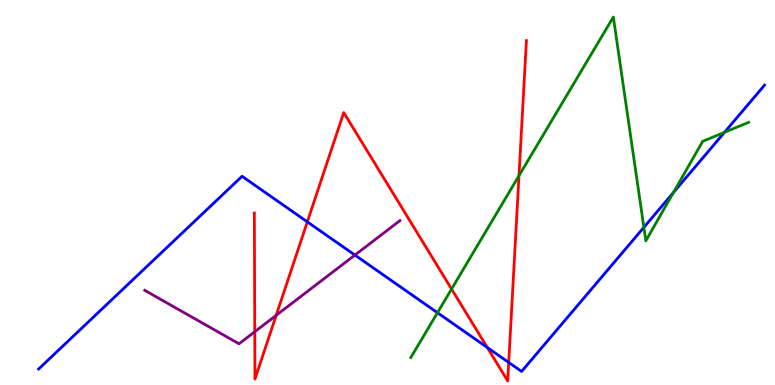[{'lines': ['blue', 'red'], 'intersections': [{'x': 3.97, 'y': 4.24}, {'x': 6.29, 'y': 0.974}, {'x': 6.56, 'y': 0.586}]}, {'lines': ['green', 'red'], 'intersections': [{'x': 5.83, 'y': 2.49}, {'x': 6.7, 'y': 5.44}]}, {'lines': ['purple', 'red'], 'intersections': [{'x': 3.29, 'y': 1.38}, {'x': 3.56, 'y': 1.81}]}, {'lines': ['blue', 'green'], 'intersections': [{'x': 5.64, 'y': 1.88}, {'x': 8.31, 'y': 4.09}, {'x': 8.69, 'y': 5.0}, {'x': 9.35, 'y': 6.56}]}, {'lines': ['blue', 'purple'], 'intersections': [{'x': 4.58, 'y': 3.37}]}, {'lines': ['green', 'purple'], 'intersections': []}]